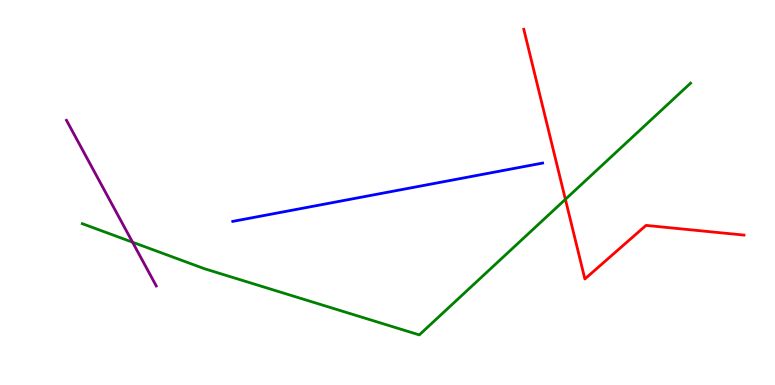[{'lines': ['blue', 'red'], 'intersections': []}, {'lines': ['green', 'red'], 'intersections': [{'x': 7.3, 'y': 4.82}]}, {'lines': ['purple', 'red'], 'intersections': []}, {'lines': ['blue', 'green'], 'intersections': []}, {'lines': ['blue', 'purple'], 'intersections': []}, {'lines': ['green', 'purple'], 'intersections': [{'x': 1.71, 'y': 3.71}]}]